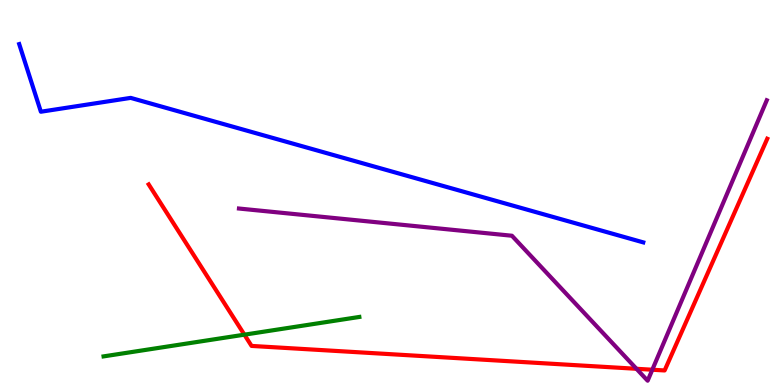[{'lines': ['blue', 'red'], 'intersections': []}, {'lines': ['green', 'red'], 'intersections': [{'x': 3.15, 'y': 1.31}]}, {'lines': ['purple', 'red'], 'intersections': [{'x': 8.21, 'y': 0.421}, {'x': 8.42, 'y': 0.397}]}, {'lines': ['blue', 'green'], 'intersections': []}, {'lines': ['blue', 'purple'], 'intersections': []}, {'lines': ['green', 'purple'], 'intersections': []}]